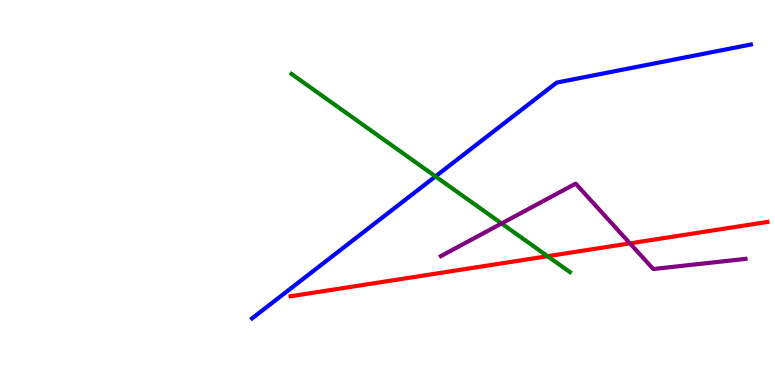[{'lines': ['blue', 'red'], 'intersections': []}, {'lines': ['green', 'red'], 'intersections': [{'x': 7.07, 'y': 3.35}]}, {'lines': ['purple', 'red'], 'intersections': [{'x': 8.13, 'y': 3.68}]}, {'lines': ['blue', 'green'], 'intersections': [{'x': 5.62, 'y': 5.42}]}, {'lines': ['blue', 'purple'], 'intersections': []}, {'lines': ['green', 'purple'], 'intersections': [{'x': 6.47, 'y': 4.2}]}]